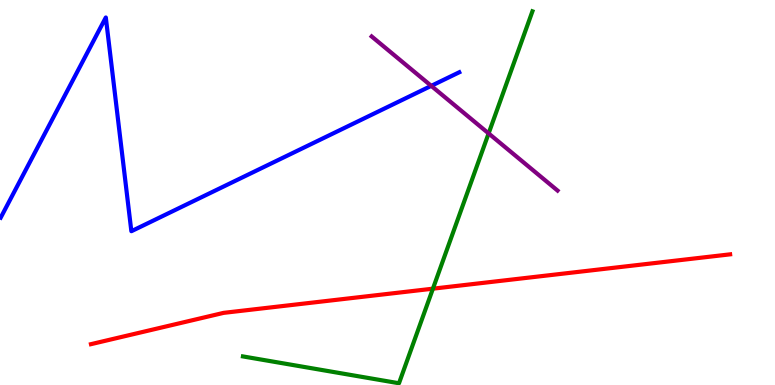[{'lines': ['blue', 'red'], 'intersections': []}, {'lines': ['green', 'red'], 'intersections': [{'x': 5.59, 'y': 2.5}]}, {'lines': ['purple', 'red'], 'intersections': []}, {'lines': ['blue', 'green'], 'intersections': []}, {'lines': ['blue', 'purple'], 'intersections': [{'x': 5.56, 'y': 7.77}]}, {'lines': ['green', 'purple'], 'intersections': [{'x': 6.3, 'y': 6.53}]}]